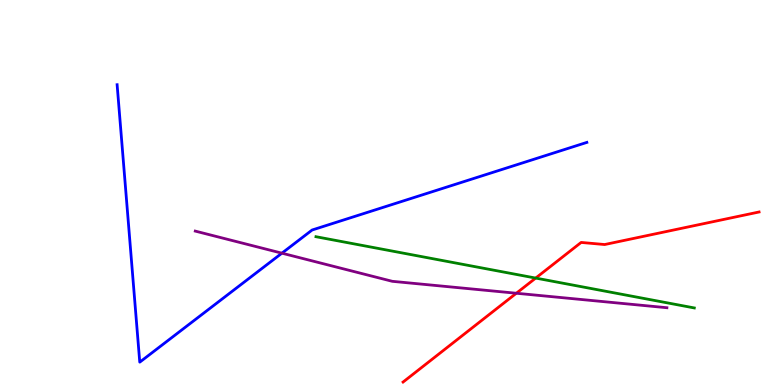[{'lines': ['blue', 'red'], 'intersections': []}, {'lines': ['green', 'red'], 'intersections': [{'x': 6.91, 'y': 2.78}]}, {'lines': ['purple', 'red'], 'intersections': [{'x': 6.66, 'y': 2.38}]}, {'lines': ['blue', 'green'], 'intersections': []}, {'lines': ['blue', 'purple'], 'intersections': [{'x': 3.64, 'y': 3.42}]}, {'lines': ['green', 'purple'], 'intersections': []}]